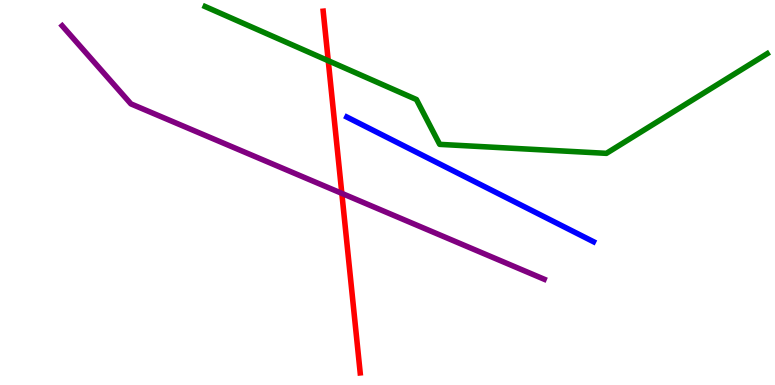[{'lines': ['blue', 'red'], 'intersections': []}, {'lines': ['green', 'red'], 'intersections': [{'x': 4.24, 'y': 8.42}]}, {'lines': ['purple', 'red'], 'intersections': [{'x': 4.41, 'y': 4.98}]}, {'lines': ['blue', 'green'], 'intersections': []}, {'lines': ['blue', 'purple'], 'intersections': []}, {'lines': ['green', 'purple'], 'intersections': []}]